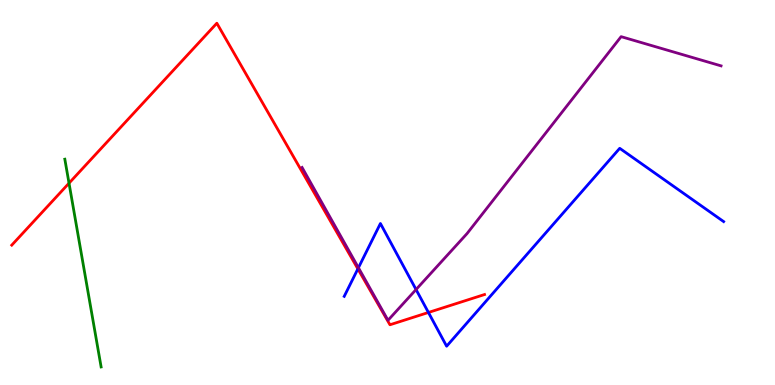[{'lines': ['blue', 'red'], 'intersections': [{'x': 4.62, 'y': 3.02}, {'x': 5.53, 'y': 1.88}]}, {'lines': ['green', 'red'], 'intersections': [{'x': 0.891, 'y': 5.24}]}, {'lines': ['purple', 'red'], 'intersections': []}, {'lines': ['blue', 'green'], 'intersections': []}, {'lines': ['blue', 'purple'], 'intersections': [{'x': 4.63, 'y': 3.05}, {'x': 5.37, 'y': 2.48}]}, {'lines': ['green', 'purple'], 'intersections': []}]